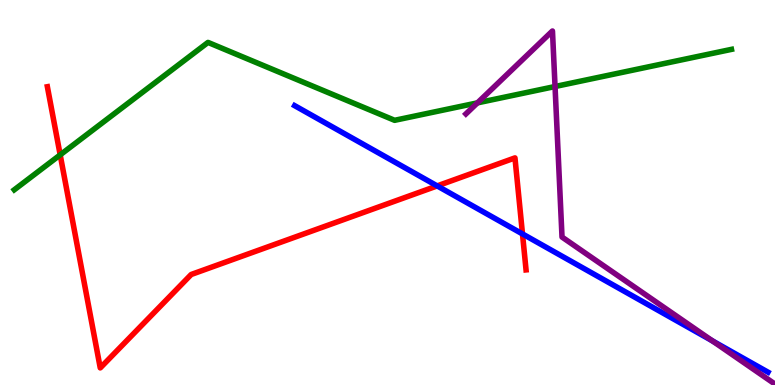[{'lines': ['blue', 'red'], 'intersections': [{'x': 5.64, 'y': 5.17}, {'x': 6.74, 'y': 3.92}]}, {'lines': ['green', 'red'], 'intersections': [{'x': 0.777, 'y': 5.98}]}, {'lines': ['purple', 'red'], 'intersections': []}, {'lines': ['blue', 'green'], 'intersections': []}, {'lines': ['blue', 'purple'], 'intersections': [{'x': 9.19, 'y': 1.15}]}, {'lines': ['green', 'purple'], 'intersections': [{'x': 6.16, 'y': 7.33}, {'x': 7.16, 'y': 7.75}]}]